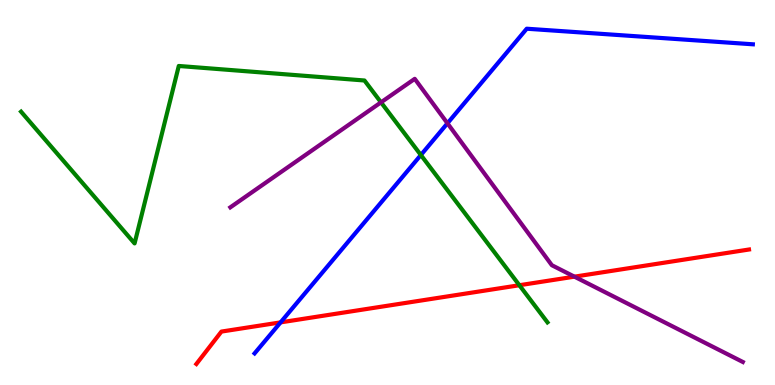[{'lines': ['blue', 'red'], 'intersections': [{'x': 3.62, 'y': 1.63}]}, {'lines': ['green', 'red'], 'intersections': [{'x': 6.7, 'y': 2.59}]}, {'lines': ['purple', 'red'], 'intersections': [{'x': 7.41, 'y': 2.81}]}, {'lines': ['blue', 'green'], 'intersections': [{'x': 5.43, 'y': 5.97}]}, {'lines': ['blue', 'purple'], 'intersections': [{'x': 5.77, 'y': 6.8}]}, {'lines': ['green', 'purple'], 'intersections': [{'x': 4.92, 'y': 7.34}]}]